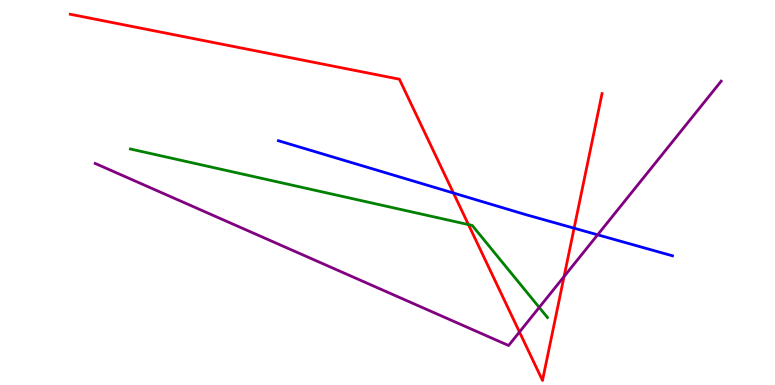[{'lines': ['blue', 'red'], 'intersections': [{'x': 5.85, 'y': 4.99}, {'x': 7.41, 'y': 4.07}]}, {'lines': ['green', 'red'], 'intersections': [{'x': 6.04, 'y': 4.17}]}, {'lines': ['purple', 'red'], 'intersections': [{'x': 6.7, 'y': 1.38}, {'x': 7.28, 'y': 2.82}]}, {'lines': ['blue', 'green'], 'intersections': []}, {'lines': ['blue', 'purple'], 'intersections': [{'x': 7.71, 'y': 3.9}]}, {'lines': ['green', 'purple'], 'intersections': [{'x': 6.96, 'y': 2.01}]}]